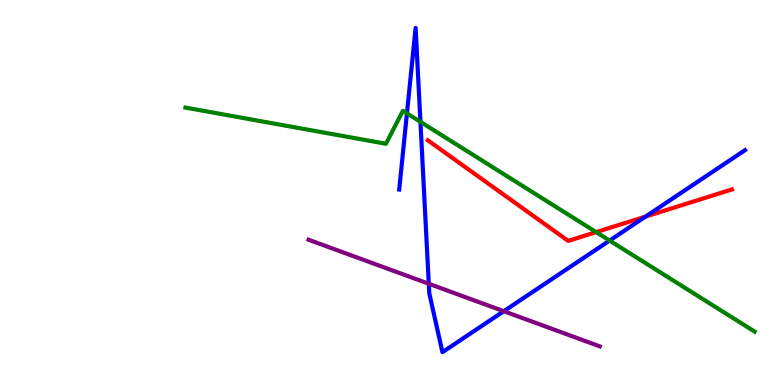[{'lines': ['blue', 'red'], 'intersections': [{'x': 8.33, 'y': 4.37}]}, {'lines': ['green', 'red'], 'intersections': [{'x': 7.69, 'y': 3.97}]}, {'lines': ['purple', 'red'], 'intersections': []}, {'lines': ['blue', 'green'], 'intersections': [{'x': 5.25, 'y': 7.06}, {'x': 5.43, 'y': 6.84}, {'x': 7.87, 'y': 3.75}]}, {'lines': ['blue', 'purple'], 'intersections': [{'x': 5.53, 'y': 2.63}, {'x': 6.5, 'y': 1.92}]}, {'lines': ['green', 'purple'], 'intersections': []}]